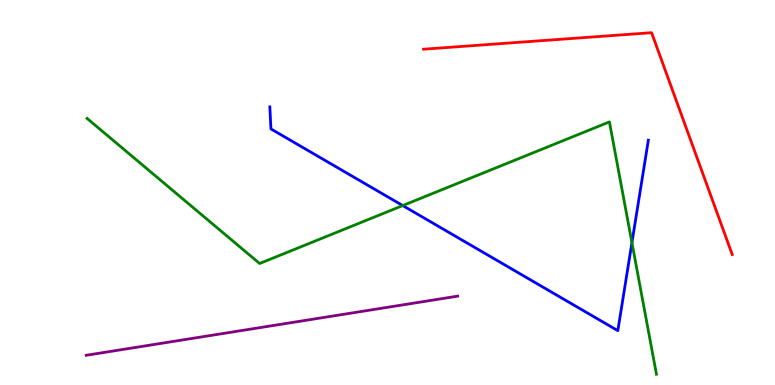[{'lines': ['blue', 'red'], 'intersections': []}, {'lines': ['green', 'red'], 'intersections': []}, {'lines': ['purple', 'red'], 'intersections': []}, {'lines': ['blue', 'green'], 'intersections': [{'x': 5.2, 'y': 4.66}, {'x': 8.15, 'y': 3.7}]}, {'lines': ['blue', 'purple'], 'intersections': []}, {'lines': ['green', 'purple'], 'intersections': []}]